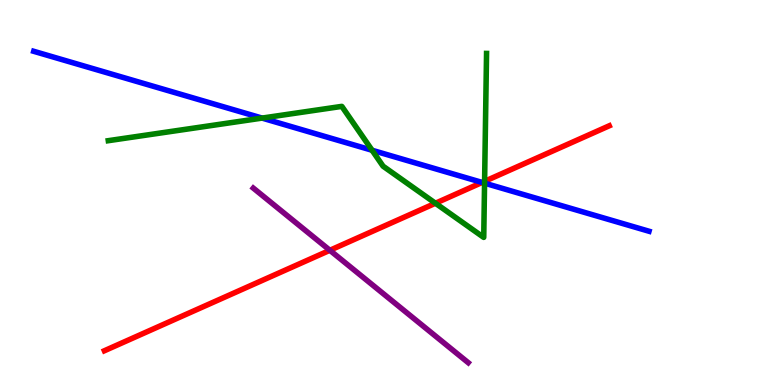[{'lines': ['blue', 'red'], 'intersections': [{'x': 6.22, 'y': 5.26}]}, {'lines': ['green', 'red'], 'intersections': [{'x': 5.62, 'y': 4.72}, {'x': 6.25, 'y': 5.29}]}, {'lines': ['purple', 'red'], 'intersections': [{'x': 4.26, 'y': 3.5}]}, {'lines': ['blue', 'green'], 'intersections': [{'x': 3.38, 'y': 6.93}, {'x': 4.8, 'y': 6.1}, {'x': 6.25, 'y': 5.24}]}, {'lines': ['blue', 'purple'], 'intersections': []}, {'lines': ['green', 'purple'], 'intersections': []}]